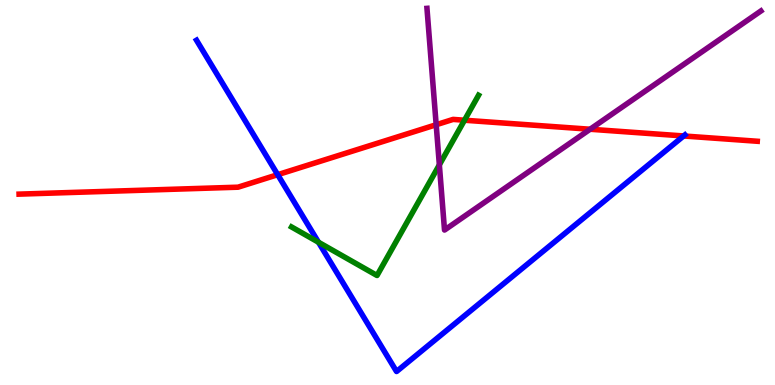[{'lines': ['blue', 'red'], 'intersections': [{'x': 3.58, 'y': 5.46}, {'x': 8.82, 'y': 6.47}]}, {'lines': ['green', 'red'], 'intersections': [{'x': 5.99, 'y': 6.88}]}, {'lines': ['purple', 'red'], 'intersections': [{'x': 5.63, 'y': 6.76}, {'x': 7.61, 'y': 6.64}]}, {'lines': ['blue', 'green'], 'intersections': [{'x': 4.11, 'y': 3.71}]}, {'lines': ['blue', 'purple'], 'intersections': []}, {'lines': ['green', 'purple'], 'intersections': [{'x': 5.67, 'y': 5.72}]}]